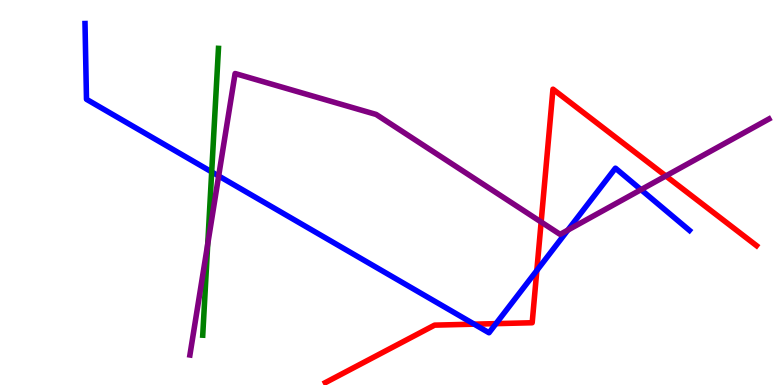[{'lines': ['blue', 'red'], 'intersections': [{'x': 6.12, 'y': 1.58}, {'x': 6.4, 'y': 1.59}, {'x': 6.93, 'y': 2.97}]}, {'lines': ['green', 'red'], 'intersections': []}, {'lines': ['purple', 'red'], 'intersections': [{'x': 6.98, 'y': 4.23}, {'x': 8.59, 'y': 5.43}]}, {'lines': ['blue', 'green'], 'intersections': [{'x': 2.73, 'y': 5.53}]}, {'lines': ['blue', 'purple'], 'intersections': [{'x': 2.82, 'y': 5.43}, {'x': 7.33, 'y': 4.02}, {'x': 8.27, 'y': 5.07}]}, {'lines': ['green', 'purple'], 'intersections': [{'x': 2.68, 'y': 3.66}]}]